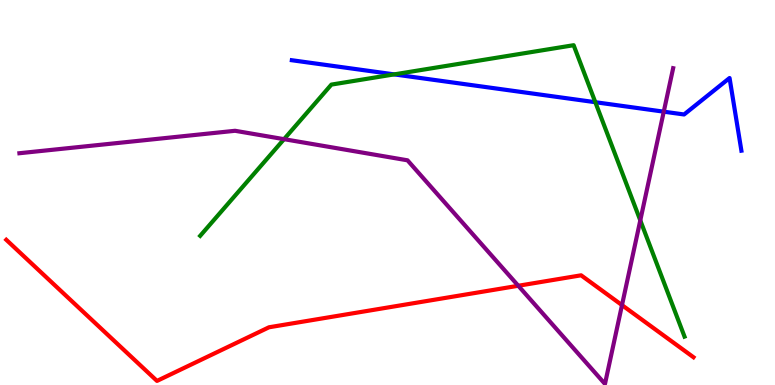[{'lines': ['blue', 'red'], 'intersections': []}, {'lines': ['green', 'red'], 'intersections': []}, {'lines': ['purple', 'red'], 'intersections': [{'x': 6.69, 'y': 2.58}, {'x': 8.03, 'y': 2.07}]}, {'lines': ['blue', 'green'], 'intersections': [{'x': 5.09, 'y': 8.07}, {'x': 7.68, 'y': 7.35}]}, {'lines': ['blue', 'purple'], 'intersections': [{'x': 8.56, 'y': 7.1}]}, {'lines': ['green', 'purple'], 'intersections': [{'x': 3.66, 'y': 6.39}, {'x': 8.26, 'y': 4.28}]}]